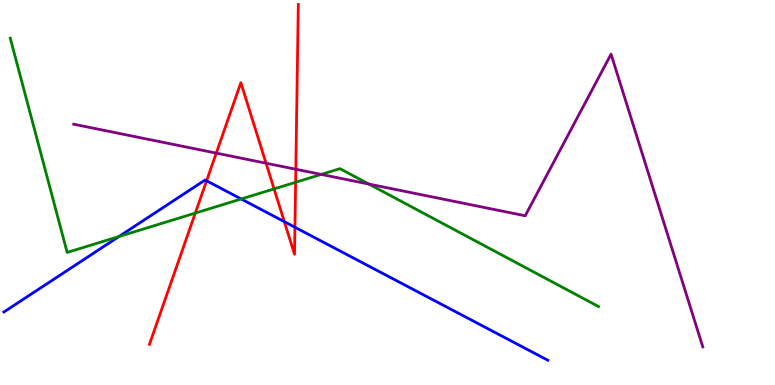[{'lines': ['blue', 'red'], 'intersections': [{'x': 2.67, 'y': 5.3}, {'x': 3.67, 'y': 4.24}, {'x': 3.81, 'y': 4.1}]}, {'lines': ['green', 'red'], 'intersections': [{'x': 2.52, 'y': 4.47}, {'x': 3.54, 'y': 5.09}, {'x': 3.81, 'y': 5.27}]}, {'lines': ['purple', 'red'], 'intersections': [{'x': 2.79, 'y': 6.02}, {'x': 3.43, 'y': 5.76}, {'x': 3.82, 'y': 5.6}]}, {'lines': ['blue', 'green'], 'intersections': [{'x': 1.53, 'y': 3.86}, {'x': 3.11, 'y': 4.83}]}, {'lines': ['blue', 'purple'], 'intersections': []}, {'lines': ['green', 'purple'], 'intersections': [{'x': 4.15, 'y': 5.47}, {'x': 4.76, 'y': 5.22}]}]